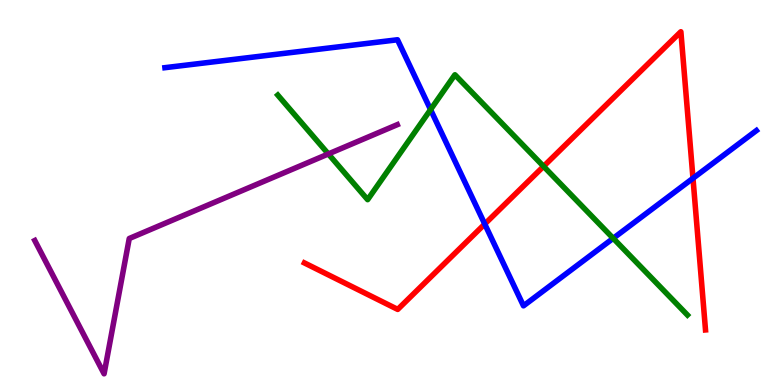[{'lines': ['blue', 'red'], 'intersections': [{'x': 6.25, 'y': 4.18}, {'x': 8.94, 'y': 5.37}]}, {'lines': ['green', 'red'], 'intersections': [{'x': 7.01, 'y': 5.68}]}, {'lines': ['purple', 'red'], 'intersections': []}, {'lines': ['blue', 'green'], 'intersections': [{'x': 5.56, 'y': 7.15}, {'x': 7.91, 'y': 3.81}]}, {'lines': ['blue', 'purple'], 'intersections': []}, {'lines': ['green', 'purple'], 'intersections': [{'x': 4.24, 'y': 6.0}]}]